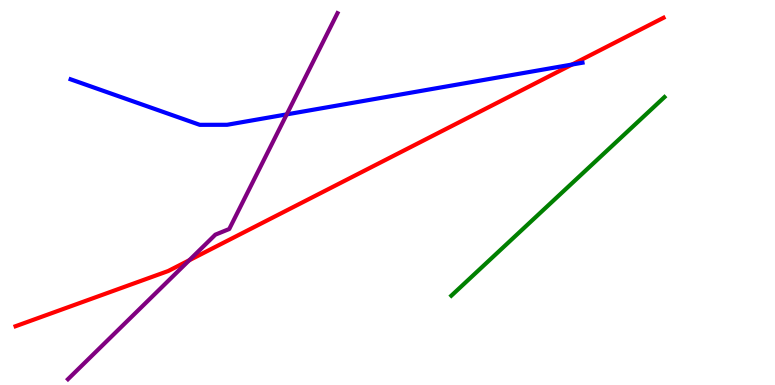[{'lines': ['blue', 'red'], 'intersections': [{'x': 7.38, 'y': 8.32}]}, {'lines': ['green', 'red'], 'intersections': []}, {'lines': ['purple', 'red'], 'intersections': [{'x': 2.44, 'y': 3.24}]}, {'lines': ['blue', 'green'], 'intersections': []}, {'lines': ['blue', 'purple'], 'intersections': [{'x': 3.7, 'y': 7.03}]}, {'lines': ['green', 'purple'], 'intersections': []}]